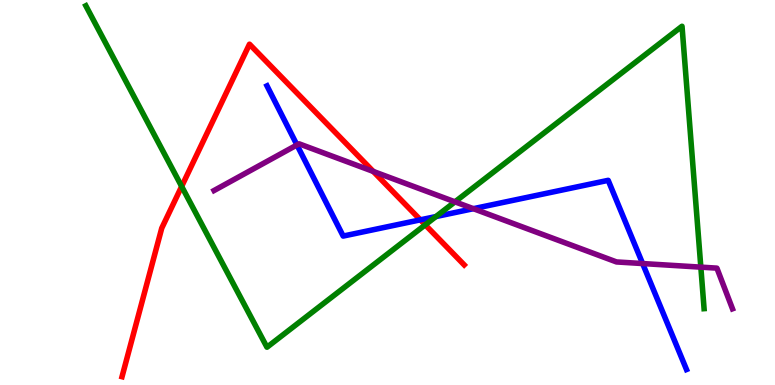[{'lines': ['blue', 'red'], 'intersections': [{'x': 5.42, 'y': 4.29}]}, {'lines': ['green', 'red'], 'intersections': [{'x': 2.34, 'y': 5.16}, {'x': 5.49, 'y': 4.16}]}, {'lines': ['purple', 'red'], 'intersections': [{'x': 4.82, 'y': 5.55}]}, {'lines': ['blue', 'green'], 'intersections': [{'x': 5.63, 'y': 4.38}]}, {'lines': ['blue', 'purple'], 'intersections': [{'x': 3.83, 'y': 6.24}, {'x': 6.11, 'y': 4.58}, {'x': 8.29, 'y': 3.15}]}, {'lines': ['green', 'purple'], 'intersections': [{'x': 5.87, 'y': 4.76}, {'x': 9.04, 'y': 3.06}]}]